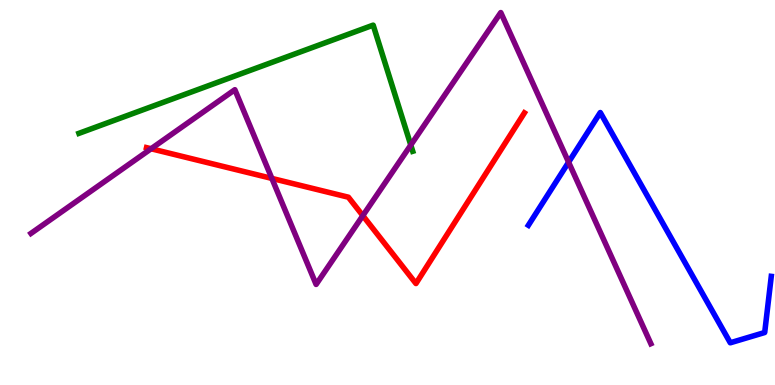[{'lines': ['blue', 'red'], 'intersections': []}, {'lines': ['green', 'red'], 'intersections': []}, {'lines': ['purple', 'red'], 'intersections': [{'x': 1.95, 'y': 6.14}, {'x': 3.51, 'y': 5.37}, {'x': 4.68, 'y': 4.4}]}, {'lines': ['blue', 'green'], 'intersections': []}, {'lines': ['blue', 'purple'], 'intersections': [{'x': 7.34, 'y': 5.79}]}, {'lines': ['green', 'purple'], 'intersections': [{'x': 5.3, 'y': 6.23}]}]